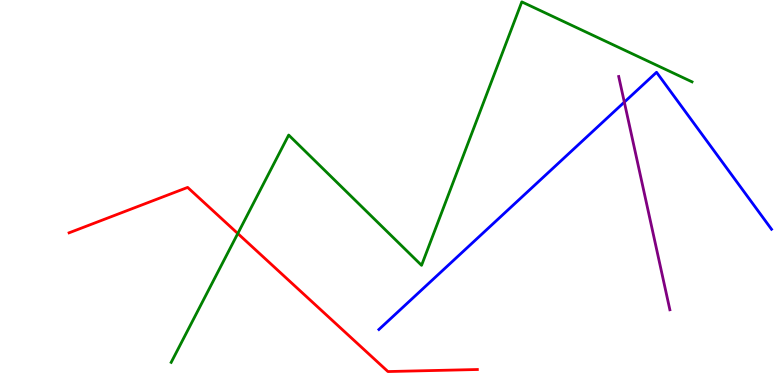[{'lines': ['blue', 'red'], 'intersections': []}, {'lines': ['green', 'red'], 'intersections': [{'x': 3.07, 'y': 3.93}]}, {'lines': ['purple', 'red'], 'intersections': []}, {'lines': ['blue', 'green'], 'intersections': []}, {'lines': ['blue', 'purple'], 'intersections': [{'x': 8.06, 'y': 7.35}]}, {'lines': ['green', 'purple'], 'intersections': []}]